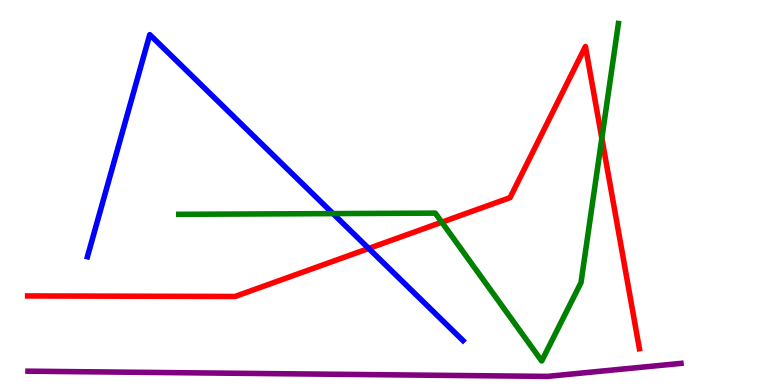[{'lines': ['blue', 'red'], 'intersections': [{'x': 4.76, 'y': 3.55}]}, {'lines': ['green', 'red'], 'intersections': [{'x': 5.7, 'y': 4.23}, {'x': 7.77, 'y': 6.41}]}, {'lines': ['purple', 'red'], 'intersections': []}, {'lines': ['blue', 'green'], 'intersections': [{'x': 4.3, 'y': 4.45}]}, {'lines': ['blue', 'purple'], 'intersections': []}, {'lines': ['green', 'purple'], 'intersections': []}]